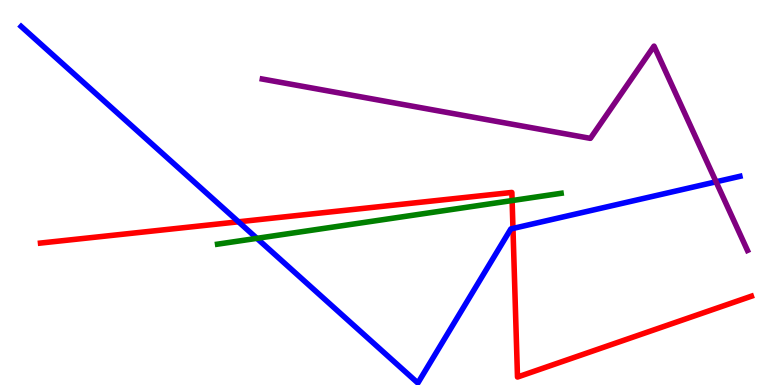[{'lines': ['blue', 'red'], 'intersections': [{'x': 3.08, 'y': 4.24}, {'x': 6.62, 'y': 4.07}]}, {'lines': ['green', 'red'], 'intersections': [{'x': 6.61, 'y': 4.79}]}, {'lines': ['purple', 'red'], 'intersections': []}, {'lines': ['blue', 'green'], 'intersections': [{'x': 3.31, 'y': 3.81}]}, {'lines': ['blue', 'purple'], 'intersections': [{'x': 9.24, 'y': 5.28}]}, {'lines': ['green', 'purple'], 'intersections': []}]